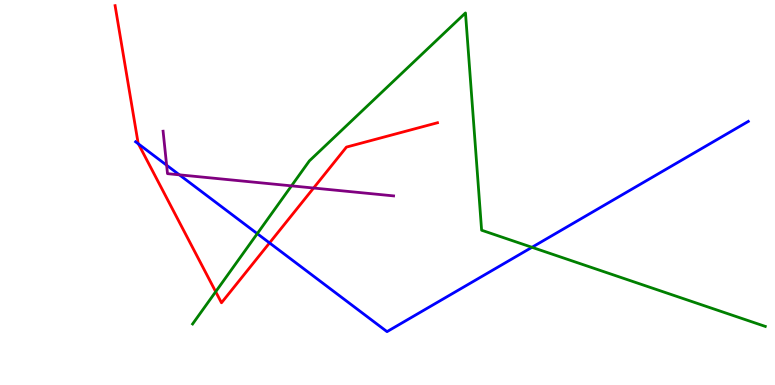[{'lines': ['blue', 'red'], 'intersections': [{'x': 1.79, 'y': 6.26}, {'x': 3.48, 'y': 3.69}]}, {'lines': ['green', 'red'], 'intersections': [{'x': 2.78, 'y': 2.42}]}, {'lines': ['purple', 'red'], 'intersections': [{'x': 4.05, 'y': 5.12}]}, {'lines': ['blue', 'green'], 'intersections': [{'x': 3.32, 'y': 3.93}, {'x': 6.86, 'y': 3.58}]}, {'lines': ['blue', 'purple'], 'intersections': [{'x': 2.15, 'y': 5.71}, {'x': 2.31, 'y': 5.46}]}, {'lines': ['green', 'purple'], 'intersections': [{'x': 3.76, 'y': 5.17}]}]